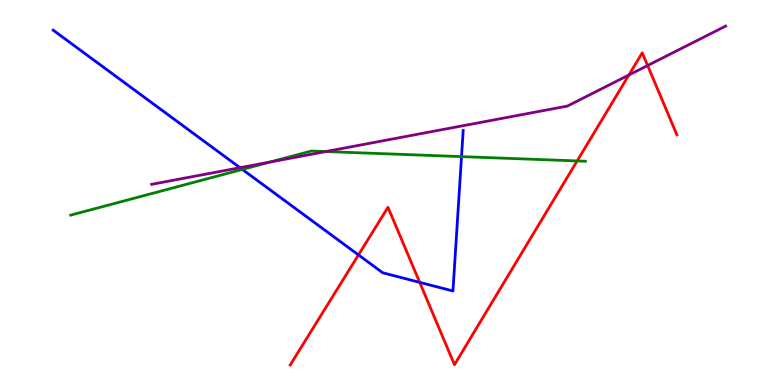[{'lines': ['blue', 'red'], 'intersections': [{'x': 4.63, 'y': 3.38}, {'x': 5.42, 'y': 2.67}]}, {'lines': ['green', 'red'], 'intersections': [{'x': 7.45, 'y': 5.82}]}, {'lines': ['purple', 'red'], 'intersections': [{'x': 8.11, 'y': 8.05}, {'x': 8.36, 'y': 8.3}]}, {'lines': ['blue', 'green'], 'intersections': [{'x': 3.13, 'y': 5.6}, {'x': 5.96, 'y': 5.93}]}, {'lines': ['blue', 'purple'], 'intersections': [{'x': 3.1, 'y': 5.64}]}, {'lines': ['green', 'purple'], 'intersections': [{'x': 3.48, 'y': 5.79}, {'x': 4.2, 'y': 6.06}]}]